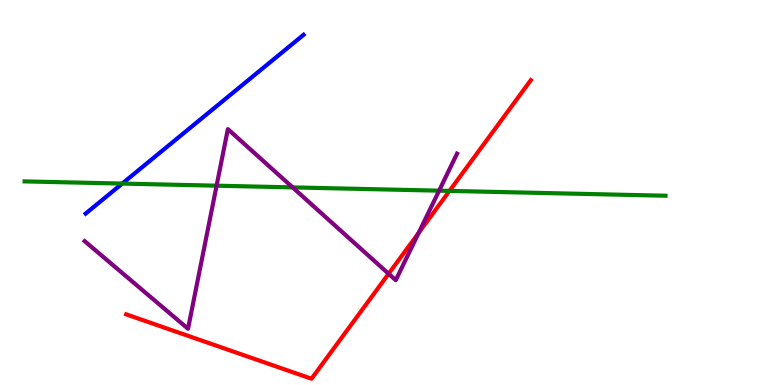[{'lines': ['blue', 'red'], 'intersections': []}, {'lines': ['green', 'red'], 'intersections': [{'x': 5.8, 'y': 5.04}]}, {'lines': ['purple', 'red'], 'intersections': [{'x': 5.01, 'y': 2.89}, {'x': 5.4, 'y': 3.95}]}, {'lines': ['blue', 'green'], 'intersections': [{'x': 1.58, 'y': 5.23}]}, {'lines': ['blue', 'purple'], 'intersections': []}, {'lines': ['green', 'purple'], 'intersections': [{'x': 2.79, 'y': 5.18}, {'x': 3.78, 'y': 5.13}, {'x': 5.67, 'y': 5.05}]}]